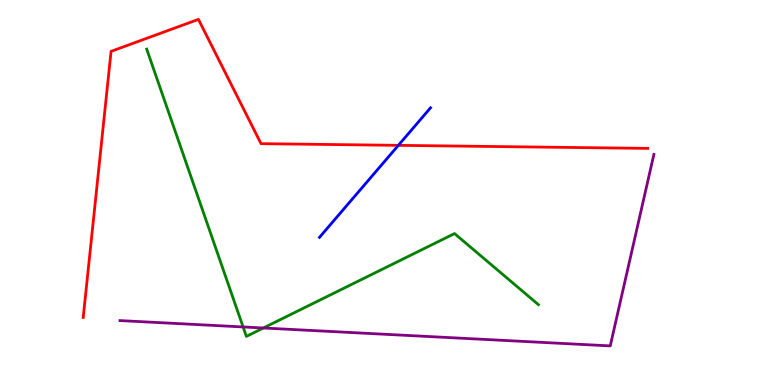[{'lines': ['blue', 'red'], 'intersections': [{'x': 5.14, 'y': 6.22}]}, {'lines': ['green', 'red'], 'intersections': []}, {'lines': ['purple', 'red'], 'intersections': []}, {'lines': ['blue', 'green'], 'intersections': []}, {'lines': ['blue', 'purple'], 'intersections': []}, {'lines': ['green', 'purple'], 'intersections': [{'x': 3.14, 'y': 1.51}, {'x': 3.4, 'y': 1.48}]}]